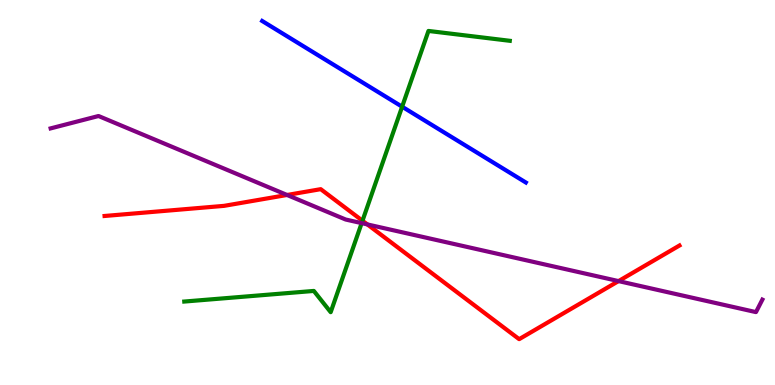[{'lines': ['blue', 'red'], 'intersections': []}, {'lines': ['green', 'red'], 'intersections': [{'x': 4.68, 'y': 4.27}]}, {'lines': ['purple', 'red'], 'intersections': [{'x': 3.7, 'y': 4.94}, {'x': 4.74, 'y': 4.17}, {'x': 7.98, 'y': 2.7}]}, {'lines': ['blue', 'green'], 'intersections': [{'x': 5.19, 'y': 7.23}]}, {'lines': ['blue', 'purple'], 'intersections': []}, {'lines': ['green', 'purple'], 'intersections': [{'x': 4.67, 'y': 4.2}]}]